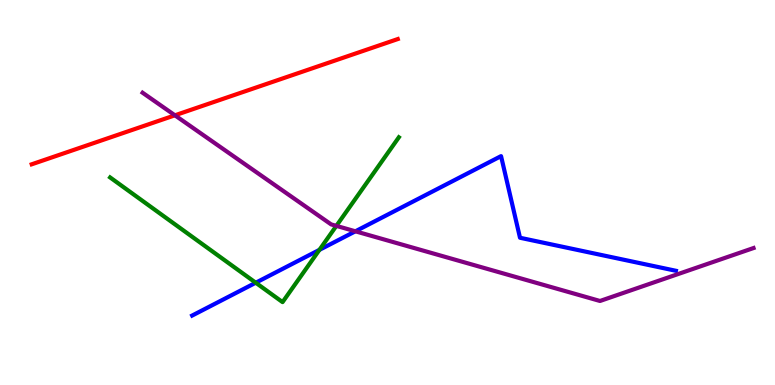[{'lines': ['blue', 'red'], 'intersections': []}, {'lines': ['green', 'red'], 'intersections': []}, {'lines': ['purple', 'red'], 'intersections': [{'x': 2.26, 'y': 7.01}]}, {'lines': ['blue', 'green'], 'intersections': [{'x': 3.3, 'y': 2.66}, {'x': 4.12, 'y': 3.51}]}, {'lines': ['blue', 'purple'], 'intersections': [{'x': 4.59, 'y': 3.99}]}, {'lines': ['green', 'purple'], 'intersections': [{'x': 4.34, 'y': 4.13}]}]